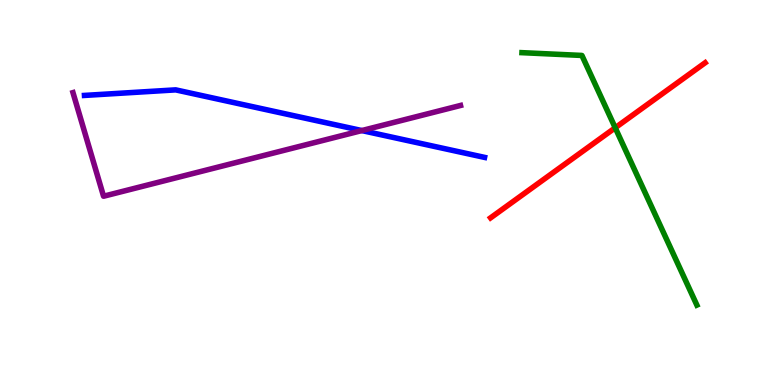[{'lines': ['blue', 'red'], 'intersections': []}, {'lines': ['green', 'red'], 'intersections': [{'x': 7.94, 'y': 6.68}]}, {'lines': ['purple', 'red'], 'intersections': []}, {'lines': ['blue', 'green'], 'intersections': []}, {'lines': ['blue', 'purple'], 'intersections': [{'x': 4.67, 'y': 6.61}]}, {'lines': ['green', 'purple'], 'intersections': []}]